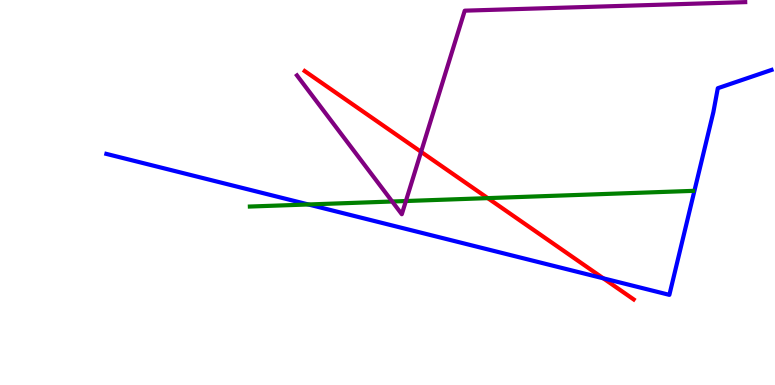[{'lines': ['blue', 'red'], 'intersections': [{'x': 7.78, 'y': 2.77}]}, {'lines': ['green', 'red'], 'intersections': [{'x': 6.29, 'y': 4.85}]}, {'lines': ['purple', 'red'], 'intersections': [{'x': 5.43, 'y': 6.06}]}, {'lines': ['blue', 'green'], 'intersections': [{'x': 3.98, 'y': 4.69}]}, {'lines': ['blue', 'purple'], 'intersections': []}, {'lines': ['green', 'purple'], 'intersections': [{'x': 5.06, 'y': 4.77}, {'x': 5.24, 'y': 4.78}]}]